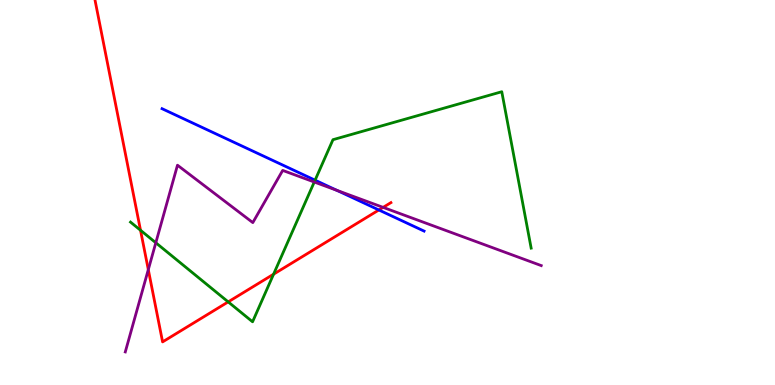[{'lines': ['blue', 'red'], 'intersections': [{'x': 4.89, 'y': 4.55}]}, {'lines': ['green', 'red'], 'intersections': [{'x': 1.81, 'y': 4.02}, {'x': 2.94, 'y': 2.16}, {'x': 3.53, 'y': 2.88}]}, {'lines': ['purple', 'red'], 'intersections': [{'x': 1.91, 'y': 3.0}, {'x': 4.94, 'y': 4.61}]}, {'lines': ['blue', 'green'], 'intersections': [{'x': 4.07, 'y': 5.32}]}, {'lines': ['blue', 'purple'], 'intersections': [{'x': 4.35, 'y': 5.06}]}, {'lines': ['green', 'purple'], 'intersections': [{'x': 2.01, 'y': 3.69}, {'x': 4.06, 'y': 5.27}]}]